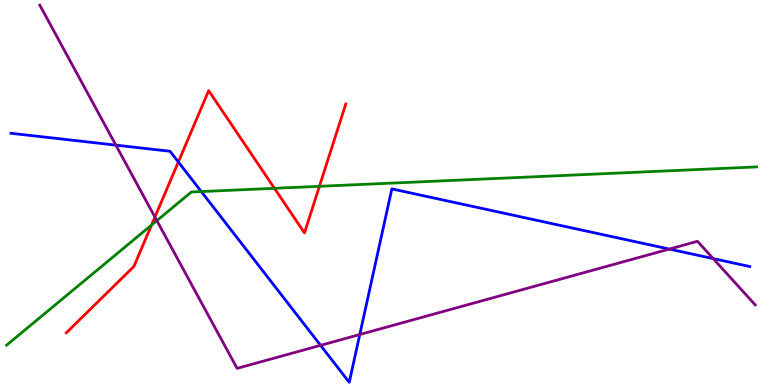[{'lines': ['blue', 'red'], 'intersections': [{'x': 2.3, 'y': 5.79}]}, {'lines': ['green', 'red'], 'intersections': [{'x': 1.96, 'y': 4.15}, {'x': 3.54, 'y': 5.11}, {'x': 4.12, 'y': 5.16}]}, {'lines': ['purple', 'red'], 'intersections': [{'x': 2.0, 'y': 4.36}]}, {'lines': ['blue', 'green'], 'intersections': [{'x': 2.6, 'y': 5.02}]}, {'lines': ['blue', 'purple'], 'intersections': [{'x': 1.49, 'y': 6.23}, {'x': 4.14, 'y': 1.03}, {'x': 4.64, 'y': 1.31}, {'x': 8.64, 'y': 3.53}, {'x': 9.2, 'y': 3.28}]}, {'lines': ['green', 'purple'], 'intersections': [{'x': 2.02, 'y': 4.27}]}]